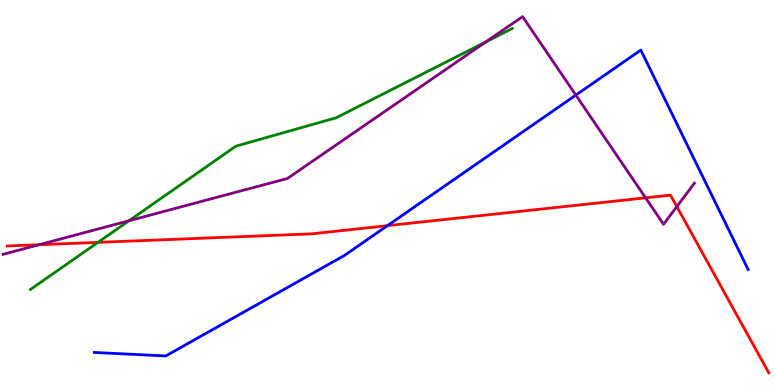[{'lines': ['blue', 'red'], 'intersections': [{'x': 5.0, 'y': 4.14}]}, {'lines': ['green', 'red'], 'intersections': [{'x': 1.26, 'y': 3.7}]}, {'lines': ['purple', 'red'], 'intersections': [{'x': 0.504, 'y': 3.64}, {'x': 8.33, 'y': 4.86}, {'x': 8.73, 'y': 4.63}]}, {'lines': ['blue', 'green'], 'intersections': []}, {'lines': ['blue', 'purple'], 'intersections': [{'x': 7.43, 'y': 7.53}]}, {'lines': ['green', 'purple'], 'intersections': [{'x': 1.66, 'y': 4.27}, {'x': 6.27, 'y': 8.91}]}]